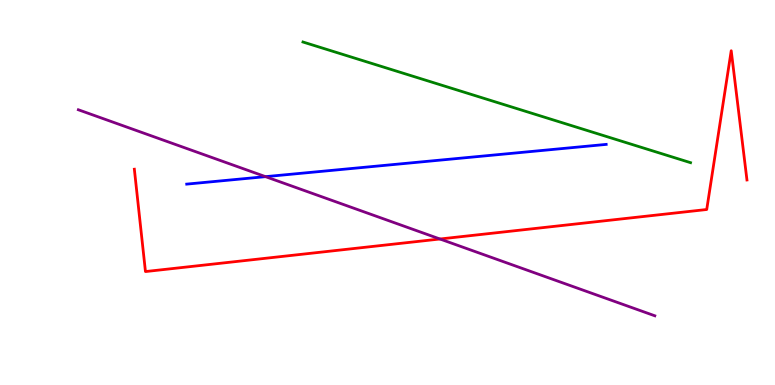[{'lines': ['blue', 'red'], 'intersections': []}, {'lines': ['green', 'red'], 'intersections': []}, {'lines': ['purple', 'red'], 'intersections': [{'x': 5.68, 'y': 3.79}]}, {'lines': ['blue', 'green'], 'intersections': []}, {'lines': ['blue', 'purple'], 'intersections': [{'x': 3.43, 'y': 5.41}]}, {'lines': ['green', 'purple'], 'intersections': []}]